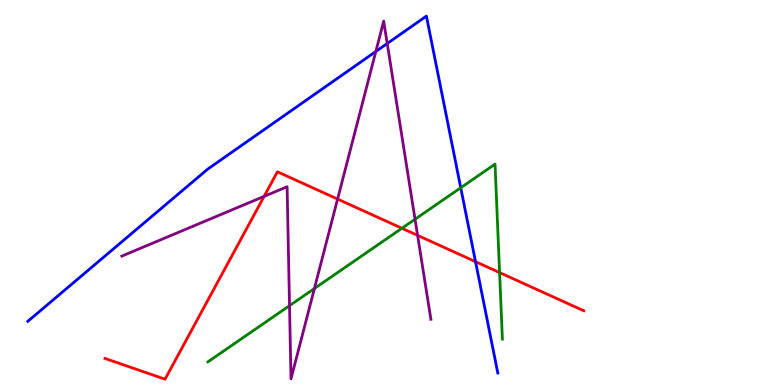[{'lines': ['blue', 'red'], 'intersections': [{'x': 6.14, 'y': 3.2}]}, {'lines': ['green', 'red'], 'intersections': [{'x': 5.19, 'y': 4.07}, {'x': 6.45, 'y': 2.92}]}, {'lines': ['purple', 'red'], 'intersections': [{'x': 3.41, 'y': 4.9}, {'x': 4.36, 'y': 4.83}, {'x': 5.39, 'y': 3.89}]}, {'lines': ['blue', 'green'], 'intersections': [{'x': 5.95, 'y': 5.12}]}, {'lines': ['blue', 'purple'], 'intersections': [{'x': 4.85, 'y': 8.66}, {'x': 5.0, 'y': 8.87}]}, {'lines': ['green', 'purple'], 'intersections': [{'x': 3.74, 'y': 2.06}, {'x': 4.06, 'y': 2.51}, {'x': 5.36, 'y': 4.31}]}]